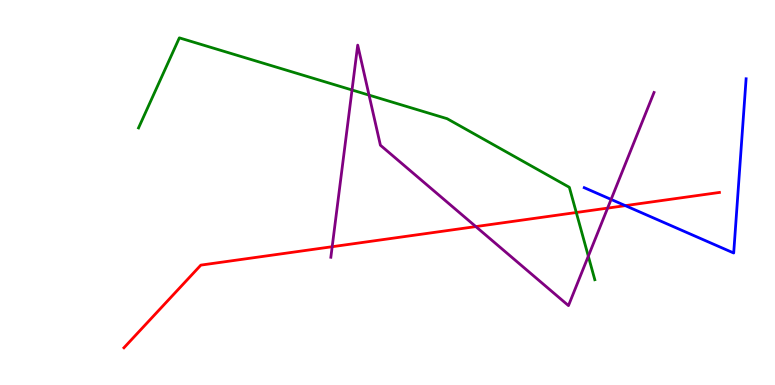[{'lines': ['blue', 'red'], 'intersections': [{'x': 8.07, 'y': 4.66}]}, {'lines': ['green', 'red'], 'intersections': [{'x': 7.44, 'y': 4.48}]}, {'lines': ['purple', 'red'], 'intersections': [{'x': 4.29, 'y': 3.59}, {'x': 6.14, 'y': 4.11}, {'x': 7.84, 'y': 4.59}]}, {'lines': ['blue', 'green'], 'intersections': []}, {'lines': ['blue', 'purple'], 'intersections': [{'x': 7.89, 'y': 4.82}]}, {'lines': ['green', 'purple'], 'intersections': [{'x': 4.54, 'y': 7.66}, {'x': 4.76, 'y': 7.53}, {'x': 7.59, 'y': 3.35}]}]